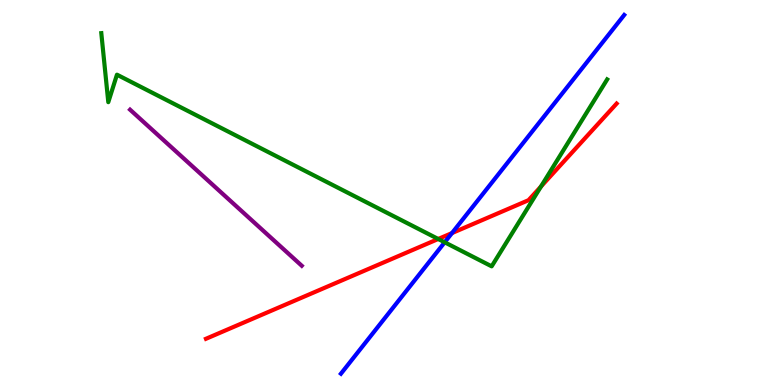[{'lines': ['blue', 'red'], 'intersections': [{'x': 5.83, 'y': 3.95}]}, {'lines': ['green', 'red'], 'intersections': [{'x': 5.65, 'y': 3.79}, {'x': 6.98, 'y': 5.16}]}, {'lines': ['purple', 'red'], 'intersections': []}, {'lines': ['blue', 'green'], 'intersections': [{'x': 5.74, 'y': 3.71}]}, {'lines': ['blue', 'purple'], 'intersections': []}, {'lines': ['green', 'purple'], 'intersections': []}]